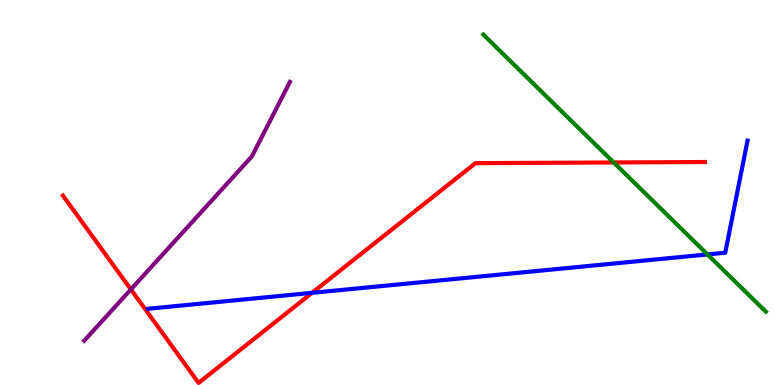[{'lines': ['blue', 'red'], 'intersections': [{'x': 4.03, 'y': 2.39}]}, {'lines': ['green', 'red'], 'intersections': [{'x': 7.92, 'y': 5.78}]}, {'lines': ['purple', 'red'], 'intersections': [{'x': 1.69, 'y': 2.48}]}, {'lines': ['blue', 'green'], 'intersections': [{'x': 9.13, 'y': 3.39}]}, {'lines': ['blue', 'purple'], 'intersections': []}, {'lines': ['green', 'purple'], 'intersections': []}]